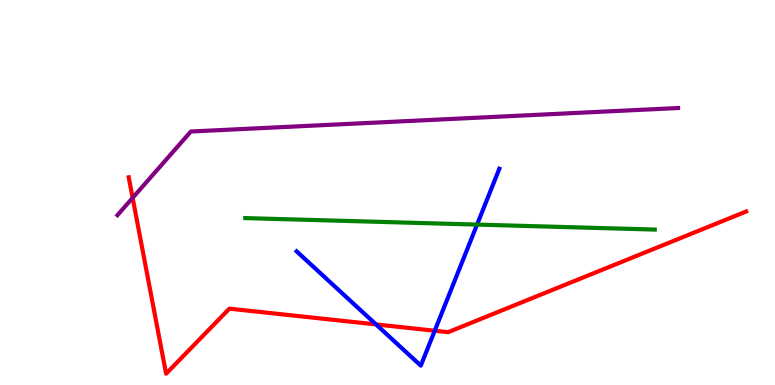[{'lines': ['blue', 'red'], 'intersections': [{'x': 4.85, 'y': 1.57}, {'x': 5.61, 'y': 1.41}]}, {'lines': ['green', 'red'], 'intersections': []}, {'lines': ['purple', 'red'], 'intersections': [{'x': 1.71, 'y': 4.86}]}, {'lines': ['blue', 'green'], 'intersections': [{'x': 6.16, 'y': 4.17}]}, {'lines': ['blue', 'purple'], 'intersections': []}, {'lines': ['green', 'purple'], 'intersections': []}]